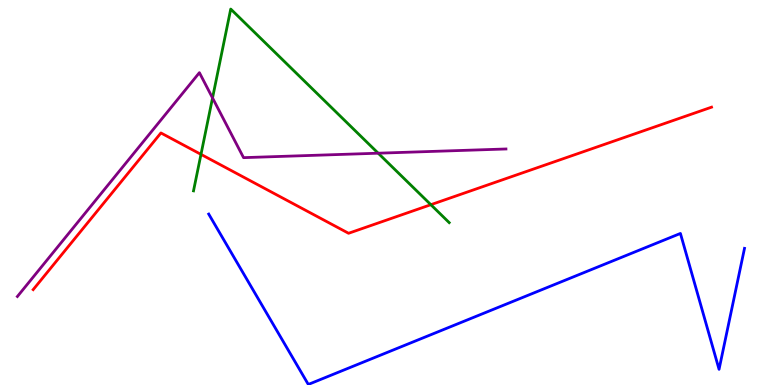[{'lines': ['blue', 'red'], 'intersections': []}, {'lines': ['green', 'red'], 'intersections': [{'x': 2.59, 'y': 5.99}, {'x': 5.56, 'y': 4.68}]}, {'lines': ['purple', 'red'], 'intersections': []}, {'lines': ['blue', 'green'], 'intersections': []}, {'lines': ['blue', 'purple'], 'intersections': []}, {'lines': ['green', 'purple'], 'intersections': [{'x': 2.74, 'y': 7.46}, {'x': 4.88, 'y': 6.02}]}]